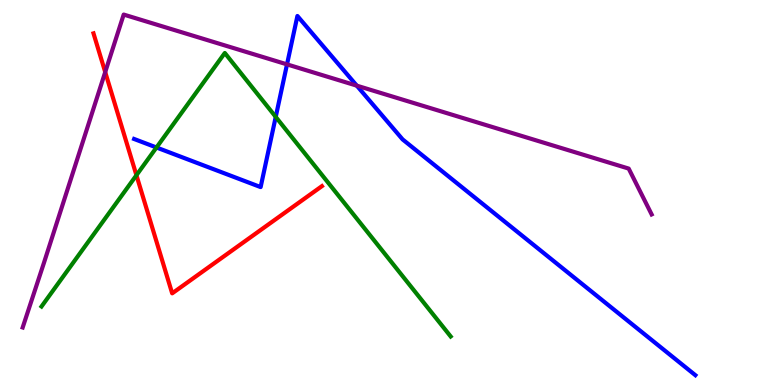[{'lines': ['blue', 'red'], 'intersections': []}, {'lines': ['green', 'red'], 'intersections': [{'x': 1.76, 'y': 5.45}]}, {'lines': ['purple', 'red'], 'intersections': [{'x': 1.36, 'y': 8.13}]}, {'lines': ['blue', 'green'], 'intersections': [{'x': 2.02, 'y': 6.17}, {'x': 3.56, 'y': 6.96}]}, {'lines': ['blue', 'purple'], 'intersections': [{'x': 3.7, 'y': 8.33}, {'x': 4.6, 'y': 7.78}]}, {'lines': ['green', 'purple'], 'intersections': []}]